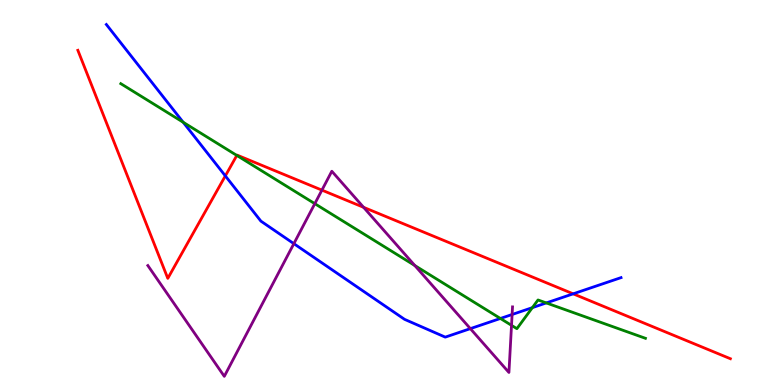[{'lines': ['blue', 'red'], 'intersections': [{'x': 2.91, 'y': 5.43}, {'x': 7.4, 'y': 2.37}]}, {'lines': ['green', 'red'], 'intersections': [{'x': 3.06, 'y': 5.96}]}, {'lines': ['purple', 'red'], 'intersections': [{'x': 4.15, 'y': 5.06}, {'x': 4.69, 'y': 4.62}]}, {'lines': ['blue', 'green'], 'intersections': [{'x': 2.36, 'y': 6.82}, {'x': 6.46, 'y': 1.73}, {'x': 6.87, 'y': 2.01}, {'x': 7.05, 'y': 2.13}]}, {'lines': ['blue', 'purple'], 'intersections': [{'x': 3.79, 'y': 3.67}, {'x': 6.07, 'y': 1.46}, {'x': 6.61, 'y': 1.83}]}, {'lines': ['green', 'purple'], 'intersections': [{'x': 4.06, 'y': 4.71}, {'x': 5.35, 'y': 3.1}, {'x': 6.6, 'y': 1.55}]}]